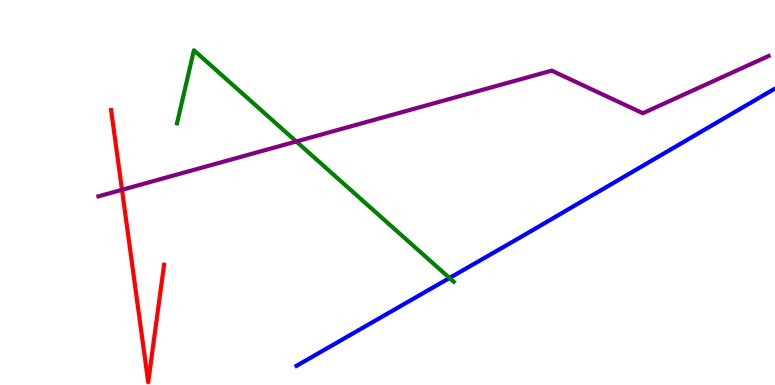[{'lines': ['blue', 'red'], 'intersections': []}, {'lines': ['green', 'red'], 'intersections': []}, {'lines': ['purple', 'red'], 'intersections': [{'x': 1.57, 'y': 5.07}]}, {'lines': ['blue', 'green'], 'intersections': [{'x': 5.8, 'y': 2.78}]}, {'lines': ['blue', 'purple'], 'intersections': []}, {'lines': ['green', 'purple'], 'intersections': [{'x': 3.82, 'y': 6.33}]}]